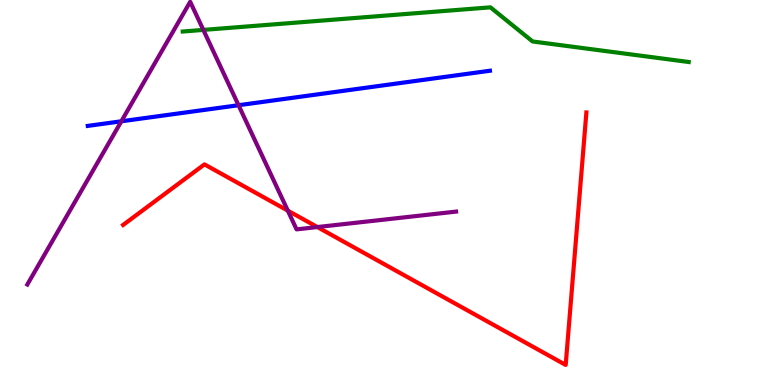[{'lines': ['blue', 'red'], 'intersections': []}, {'lines': ['green', 'red'], 'intersections': []}, {'lines': ['purple', 'red'], 'intersections': [{'x': 3.71, 'y': 4.53}, {'x': 4.1, 'y': 4.1}]}, {'lines': ['blue', 'green'], 'intersections': []}, {'lines': ['blue', 'purple'], 'intersections': [{'x': 1.57, 'y': 6.85}, {'x': 3.08, 'y': 7.27}]}, {'lines': ['green', 'purple'], 'intersections': [{'x': 2.62, 'y': 9.22}]}]